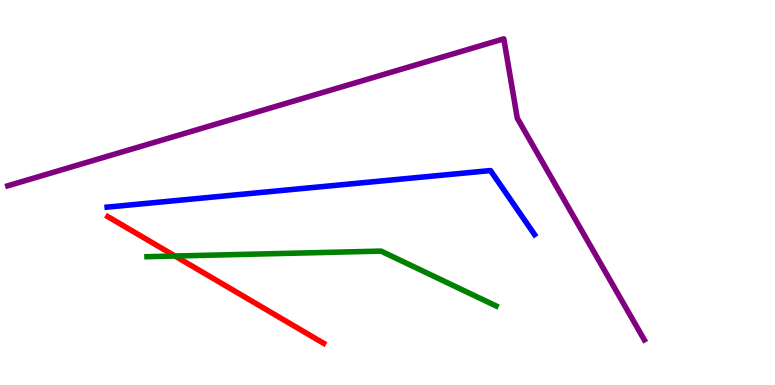[{'lines': ['blue', 'red'], 'intersections': []}, {'lines': ['green', 'red'], 'intersections': [{'x': 2.26, 'y': 3.35}]}, {'lines': ['purple', 'red'], 'intersections': []}, {'lines': ['blue', 'green'], 'intersections': []}, {'lines': ['blue', 'purple'], 'intersections': []}, {'lines': ['green', 'purple'], 'intersections': []}]